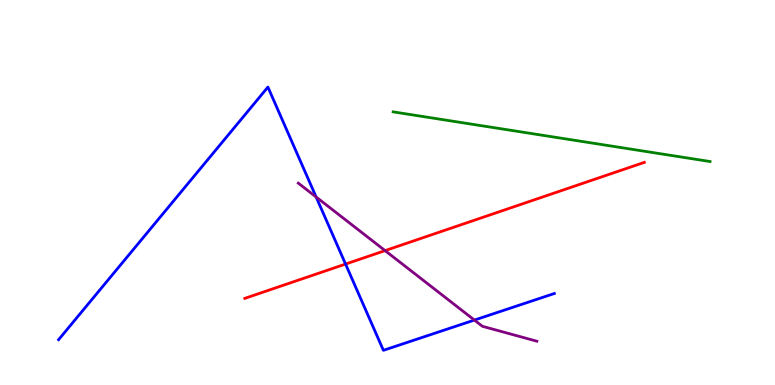[{'lines': ['blue', 'red'], 'intersections': [{'x': 4.46, 'y': 3.14}]}, {'lines': ['green', 'red'], 'intersections': []}, {'lines': ['purple', 'red'], 'intersections': [{'x': 4.97, 'y': 3.49}]}, {'lines': ['blue', 'green'], 'intersections': []}, {'lines': ['blue', 'purple'], 'intersections': [{'x': 4.08, 'y': 4.88}, {'x': 6.12, 'y': 1.69}]}, {'lines': ['green', 'purple'], 'intersections': []}]